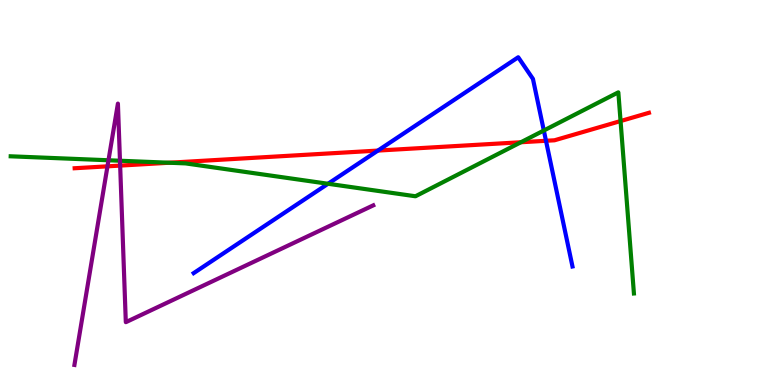[{'lines': ['blue', 'red'], 'intersections': [{'x': 4.88, 'y': 6.09}, {'x': 7.05, 'y': 6.34}]}, {'lines': ['green', 'red'], 'intersections': [{'x': 2.18, 'y': 5.77}, {'x': 6.72, 'y': 6.31}, {'x': 8.01, 'y': 6.86}]}, {'lines': ['purple', 'red'], 'intersections': [{'x': 1.39, 'y': 5.68}, {'x': 1.55, 'y': 5.7}]}, {'lines': ['blue', 'green'], 'intersections': [{'x': 4.23, 'y': 5.23}, {'x': 7.02, 'y': 6.61}]}, {'lines': ['blue', 'purple'], 'intersections': []}, {'lines': ['green', 'purple'], 'intersections': [{'x': 1.4, 'y': 5.84}, {'x': 1.55, 'y': 5.83}]}]